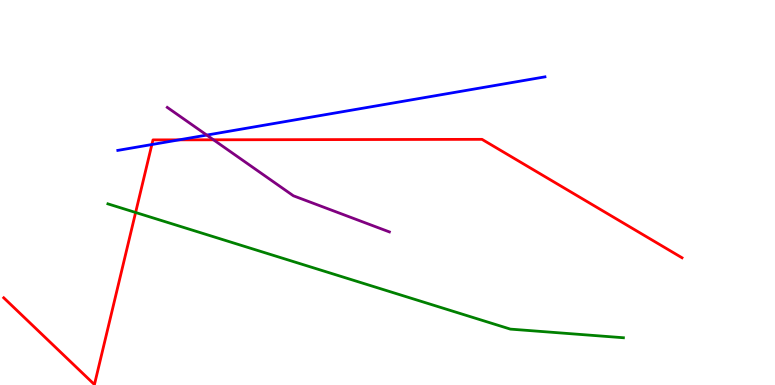[{'lines': ['blue', 'red'], 'intersections': [{'x': 1.96, 'y': 6.25}, {'x': 2.31, 'y': 6.37}]}, {'lines': ['green', 'red'], 'intersections': [{'x': 1.75, 'y': 4.48}]}, {'lines': ['purple', 'red'], 'intersections': [{'x': 2.75, 'y': 6.37}]}, {'lines': ['blue', 'green'], 'intersections': []}, {'lines': ['blue', 'purple'], 'intersections': [{'x': 2.67, 'y': 6.49}]}, {'lines': ['green', 'purple'], 'intersections': []}]